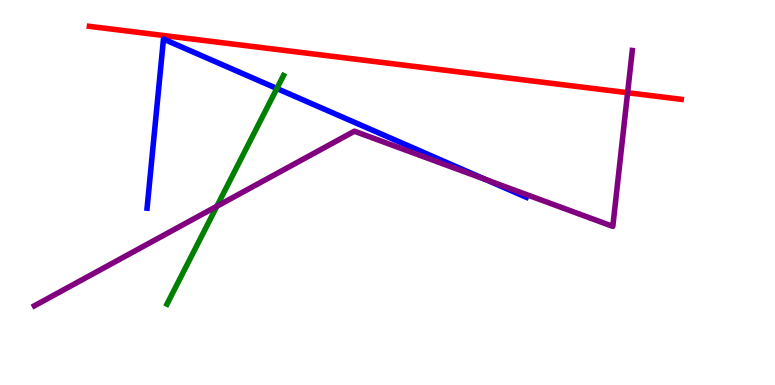[{'lines': ['blue', 'red'], 'intersections': []}, {'lines': ['green', 'red'], 'intersections': []}, {'lines': ['purple', 'red'], 'intersections': [{'x': 8.1, 'y': 7.59}]}, {'lines': ['blue', 'green'], 'intersections': [{'x': 3.57, 'y': 7.7}]}, {'lines': ['blue', 'purple'], 'intersections': [{'x': 6.27, 'y': 5.33}]}, {'lines': ['green', 'purple'], 'intersections': [{'x': 2.8, 'y': 4.64}]}]